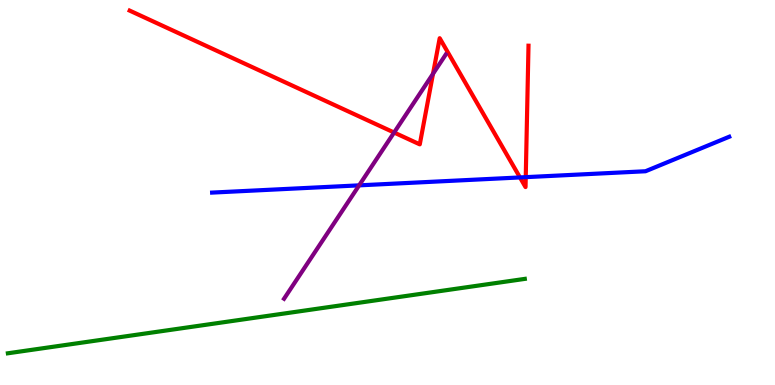[{'lines': ['blue', 'red'], 'intersections': [{'x': 6.71, 'y': 5.39}, {'x': 6.78, 'y': 5.4}]}, {'lines': ['green', 'red'], 'intersections': []}, {'lines': ['purple', 'red'], 'intersections': [{'x': 5.09, 'y': 6.56}, {'x': 5.59, 'y': 8.08}]}, {'lines': ['blue', 'green'], 'intersections': []}, {'lines': ['blue', 'purple'], 'intersections': [{'x': 4.63, 'y': 5.19}]}, {'lines': ['green', 'purple'], 'intersections': []}]